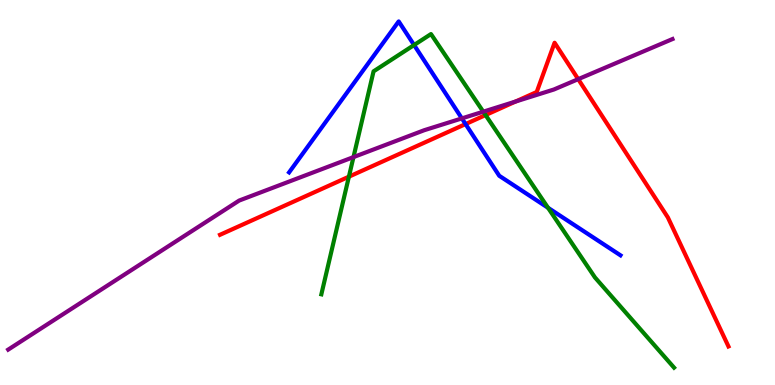[{'lines': ['blue', 'red'], 'intersections': [{'x': 6.01, 'y': 6.78}]}, {'lines': ['green', 'red'], 'intersections': [{'x': 4.5, 'y': 5.41}, {'x': 6.27, 'y': 7.01}]}, {'lines': ['purple', 'red'], 'intersections': [{'x': 6.65, 'y': 7.36}, {'x': 7.46, 'y': 7.94}]}, {'lines': ['blue', 'green'], 'intersections': [{'x': 5.34, 'y': 8.83}, {'x': 7.07, 'y': 4.6}]}, {'lines': ['blue', 'purple'], 'intersections': [{'x': 5.96, 'y': 6.92}]}, {'lines': ['green', 'purple'], 'intersections': [{'x': 4.56, 'y': 5.92}, {'x': 6.24, 'y': 7.1}]}]